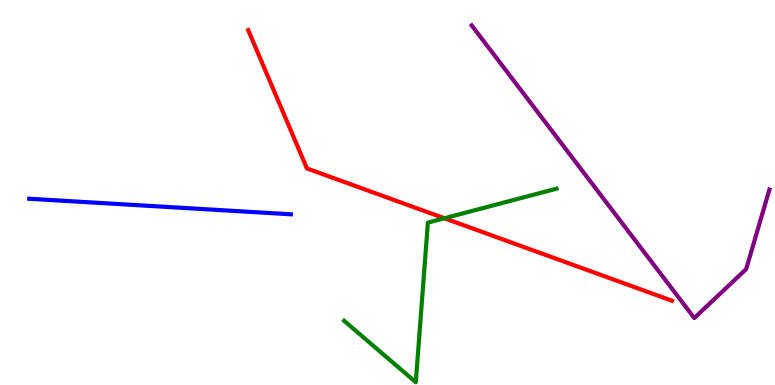[{'lines': ['blue', 'red'], 'intersections': []}, {'lines': ['green', 'red'], 'intersections': [{'x': 5.73, 'y': 4.33}]}, {'lines': ['purple', 'red'], 'intersections': []}, {'lines': ['blue', 'green'], 'intersections': []}, {'lines': ['blue', 'purple'], 'intersections': []}, {'lines': ['green', 'purple'], 'intersections': []}]